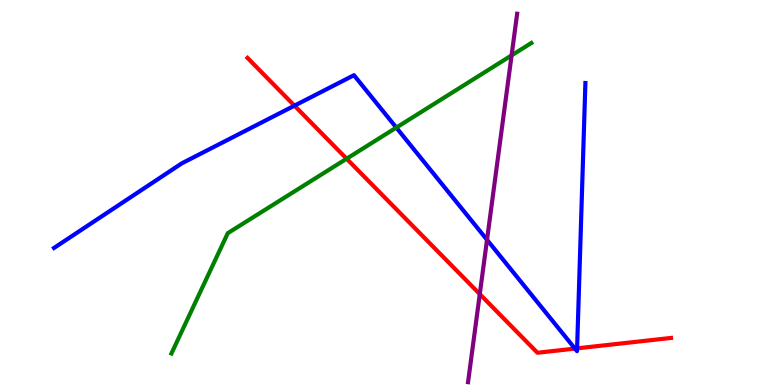[{'lines': ['blue', 'red'], 'intersections': [{'x': 3.8, 'y': 7.26}, {'x': 7.42, 'y': 0.946}, {'x': 7.45, 'y': 0.952}]}, {'lines': ['green', 'red'], 'intersections': [{'x': 4.47, 'y': 5.88}]}, {'lines': ['purple', 'red'], 'intersections': [{'x': 6.19, 'y': 2.36}]}, {'lines': ['blue', 'green'], 'intersections': [{'x': 5.11, 'y': 6.69}]}, {'lines': ['blue', 'purple'], 'intersections': [{'x': 6.28, 'y': 3.77}]}, {'lines': ['green', 'purple'], 'intersections': [{'x': 6.6, 'y': 8.56}]}]